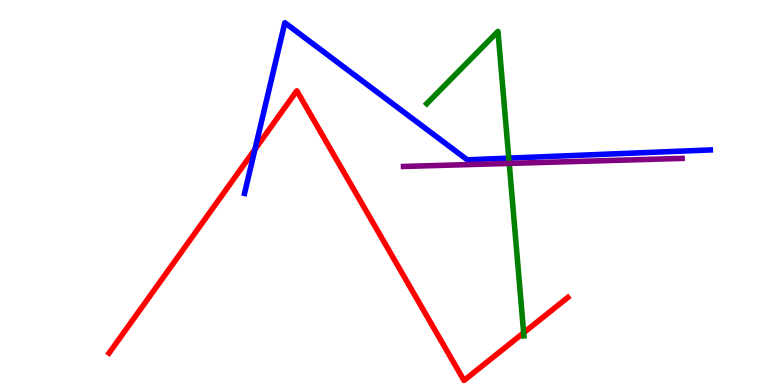[{'lines': ['blue', 'red'], 'intersections': [{'x': 3.29, 'y': 6.12}]}, {'lines': ['green', 'red'], 'intersections': [{'x': 6.76, 'y': 1.36}]}, {'lines': ['purple', 'red'], 'intersections': []}, {'lines': ['blue', 'green'], 'intersections': [{'x': 6.56, 'y': 5.89}]}, {'lines': ['blue', 'purple'], 'intersections': []}, {'lines': ['green', 'purple'], 'intersections': [{'x': 6.57, 'y': 5.76}]}]